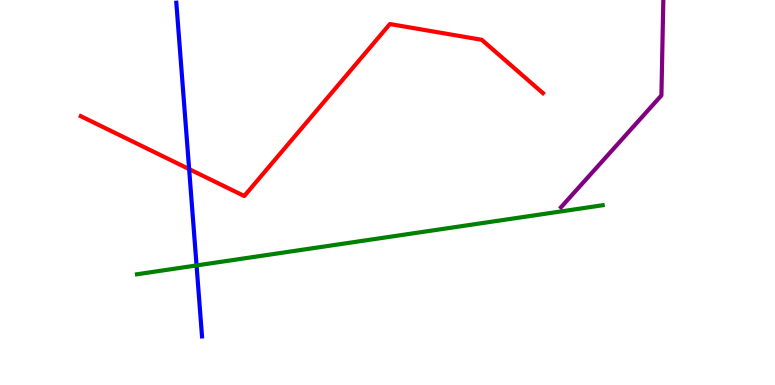[{'lines': ['blue', 'red'], 'intersections': [{'x': 2.44, 'y': 5.61}]}, {'lines': ['green', 'red'], 'intersections': []}, {'lines': ['purple', 'red'], 'intersections': []}, {'lines': ['blue', 'green'], 'intersections': [{'x': 2.54, 'y': 3.11}]}, {'lines': ['blue', 'purple'], 'intersections': []}, {'lines': ['green', 'purple'], 'intersections': []}]